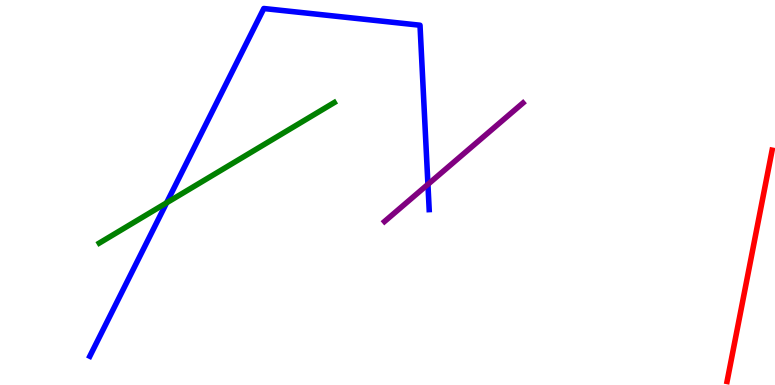[{'lines': ['blue', 'red'], 'intersections': []}, {'lines': ['green', 'red'], 'intersections': []}, {'lines': ['purple', 'red'], 'intersections': []}, {'lines': ['blue', 'green'], 'intersections': [{'x': 2.15, 'y': 4.73}]}, {'lines': ['blue', 'purple'], 'intersections': [{'x': 5.52, 'y': 5.21}]}, {'lines': ['green', 'purple'], 'intersections': []}]